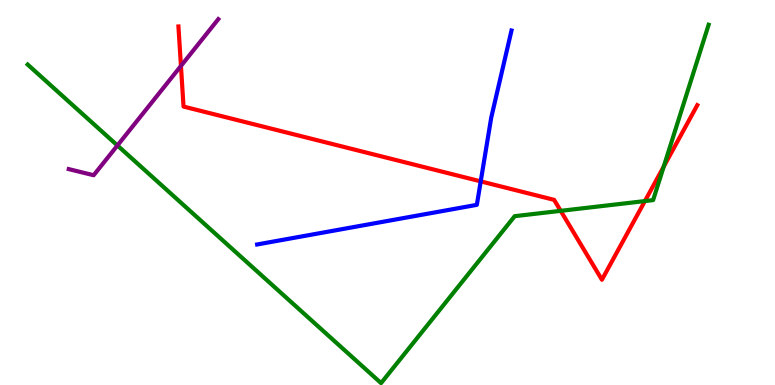[{'lines': ['blue', 'red'], 'intersections': [{'x': 6.2, 'y': 5.29}]}, {'lines': ['green', 'red'], 'intersections': [{'x': 7.23, 'y': 4.52}, {'x': 8.32, 'y': 4.78}, {'x': 8.56, 'y': 5.67}]}, {'lines': ['purple', 'red'], 'intersections': [{'x': 2.33, 'y': 8.29}]}, {'lines': ['blue', 'green'], 'intersections': []}, {'lines': ['blue', 'purple'], 'intersections': []}, {'lines': ['green', 'purple'], 'intersections': [{'x': 1.52, 'y': 6.22}]}]